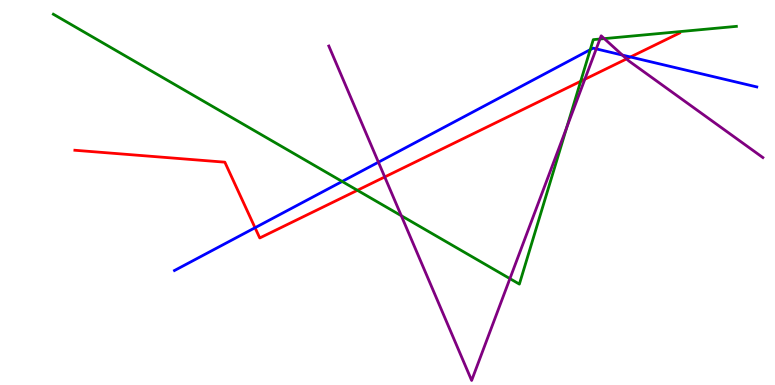[{'lines': ['blue', 'red'], 'intersections': [{'x': 3.29, 'y': 4.08}, {'x': 8.13, 'y': 8.52}]}, {'lines': ['green', 'red'], 'intersections': [{'x': 4.61, 'y': 5.06}, {'x': 7.49, 'y': 7.89}]}, {'lines': ['purple', 'red'], 'intersections': [{'x': 4.96, 'y': 5.4}, {'x': 7.55, 'y': 7.94}, {'x': 8.08, 'y': 8.47}]}, {'lines': ['blue', 'green'], 'intersections': [{'x': 4.41, 'y': 5.29}, {'x': 7.62, 'y': 8.71}]}, {'lines': ['blue', 'purple'], 'intersections': [{'x': 4.88, 'y': 5.79}, {'x': 7.69, 'y': 8.73}, {'x': 8.03, 'y': 8.57}]}, {'lines': ['green', 'purple'], 'intersections': [{'x': 5.18, 'y': 4.4}, {'x': 6.58, 'y': 2.76}, {'x': 7.31, 'y': 6.69}, {'x': 7.74, 'y': 8.99}, {'x': 7.8, 'y': 9.0}]}]